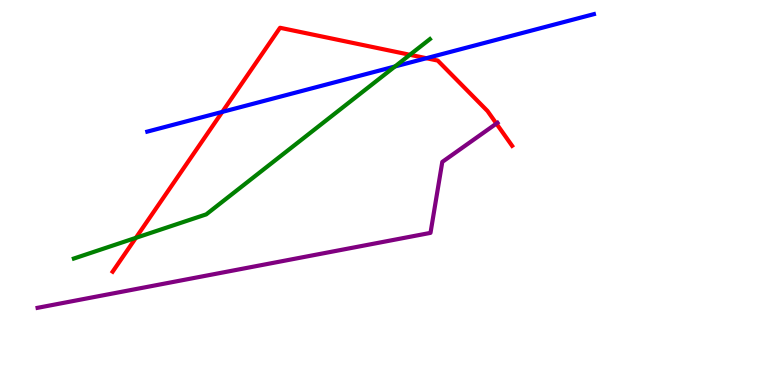[{'lines': ['blue', 'red'], 'intersections': [{'x': 2.87, 'y': 7.09}, {'x': 5.5, 'y': 8.49}]}, {'lines': ['green', 'red'], 'intersections': [{'x': 1.75, 'y': 3.82}, {'x': 5.29, 'y': 8.58}]}, {'lines': ['purple', 'red'], 'intersections': [{'x': 6.41, 'y': 6.79}]}, {'lines': ['blue', 'green'], 'intersections': [{'x': 5.1, 'y': 8.27}]}, {'lines': ['blue', 'purple'], 'intersections': []}, {'lines': ['green', 'purple'], 'intersections': []}]